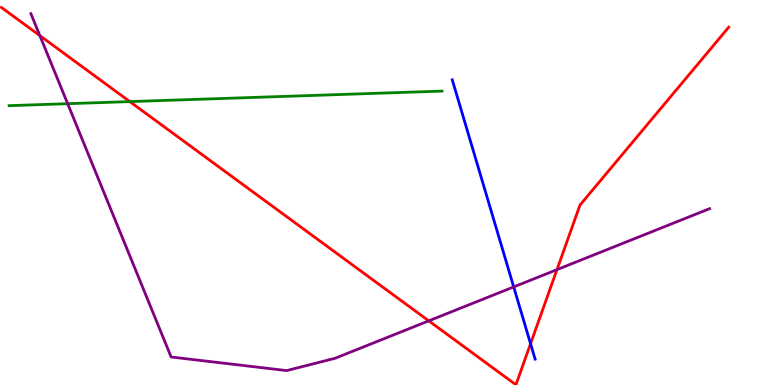[{'lines': ['blue', 'red'], 'intersections': [{'x': 6.85, 'y': 1.07}]}, {'lines': ['green', 'red'], 'intersections': [{'x': 1.67, 'y': 7.36}]}, {'lines': ['purple', 'red'], 'intersections': [{'x': 0.514, 'y': 9.07}, {'x': 5.53, 'y': 1.67}, {'x': 7.19, 'y': 3.0}]}, {'lines': ['blue', 'green'], 'intersections': []}, {'lines': ['blue', 'purple'], 'intersections': [{'x': 6.63, 'y': 2.55}]}, {'lines': ['green', 'purple'], 'intersections': [{'x': 0.873, 'y': 7.31}]}]